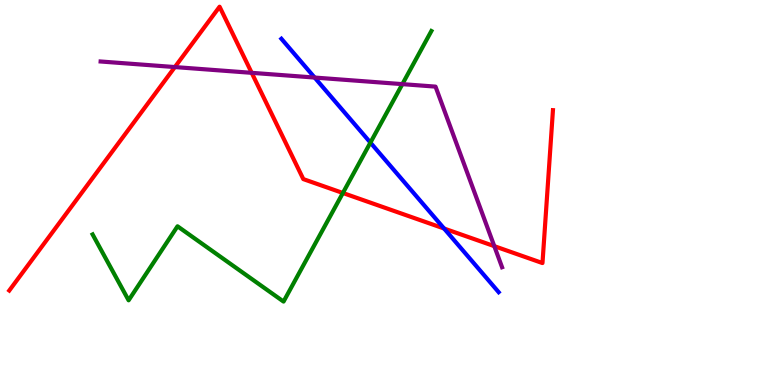[{'lines': ['blue', 'red'], 'intersections': [{'x': 5.73, 'y': 4.06}]}, {'lines': ['green', 'red'], 'intersections': [{'x': 4.42, 'y': 4.99}]}, {'lines': ['purple', 'red'], 'intersections': [{'x': 2.26, 'y': 8.26}, {'x': 3.25, 'y': 8.11}, {'x': 6.38, 'y': 3.61}]}, {'lines': ['blue', 'green'], 'intersections': [{'x': 4.78, 'y': 6.3}]}, {'lines': ['blue', 'purple'], 'intersections': [{'x': 4.06, 'y': 7.99}]}, {'lines': ['green', 'purple'], 'intersections': [{'x': 5.19, 'y': 7.81}]}]